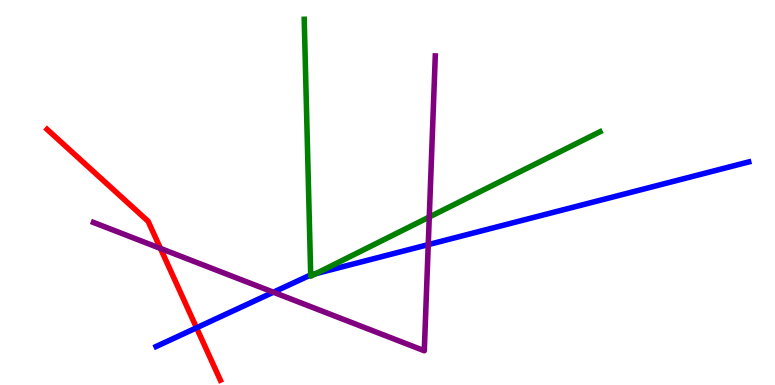[{'lines': ['blue', 'red'], 'intersections': [{'x': 2.54, 'y': 1.49}]}, {'lines': ['green', 'red'], 'intersections': []}, {'lines': ['purple', 'red'], 'intersections': [{'x': 2.07, 'y': 3.55}]}, {'lines': ['blue', 'green'], 'intersections': [{'x': 4.01, 'y': 2.86}, {'x': 4.08, 'y': 2.89}]}, {'lines': ['blue', 'purple'], 'intersections': [{'x': 3.53, 'y': 2.41}, {'x': 5.53, 'y': 3.65}]}, {'lines': ['green', 'purple'], 'intersections': [{'x': 5.54, 'y': 4.36}]}]